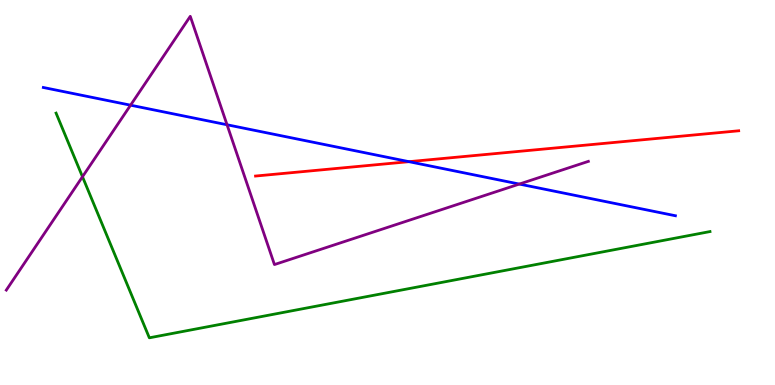[{'lines': ['blue', 'red'], 'intersections': [{'x': 5.28, 'y': 5.8}]}, {'lines': ['green', 'red'], 'intersections': []}, {'lines': ['purple', 'red'], 'intersections': []}, {'lines': ['blue', 'green'], 'intersections': []}, {'lines': ['blue', 'purple'], 'intersections': [{'x': 1.68, 'y': 7.27}, {'x': 2.93, 'y': 6.76}, {'x': 6.7, 'y': 5.22}]}, {'lines': ['green', 'purple'], 'intersections': [{'x': 1.06, 'y': 5.41}]}]